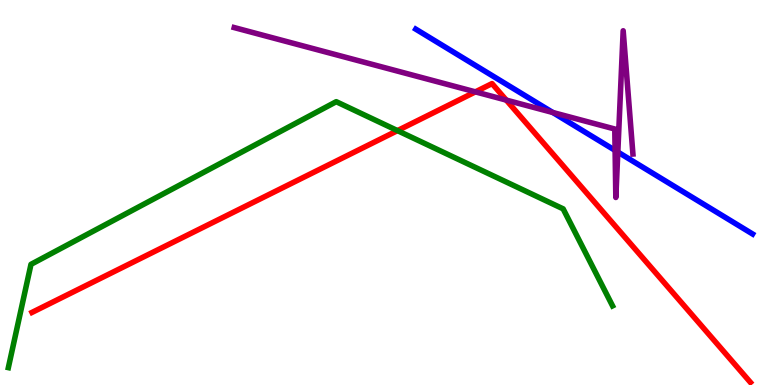[{'lines': ['blue', 'red'], 'intersections': []}, {'lines': ['green', 'red'], 'intersections': [{'x': 5.13, 'y': 6.61}]}, {'lines': ['purple', 'red'], 'intersections': [{'x': 6.13, 'y': 7.61}, {'x': 6.53, 'y': 7.4}]}, {'lines': ['blue', 'green'], 'intersections': []}, {'lines': ['blue', 'purple'], 'intersections': [{'x': 7.13, 'y': 7.08}, {'x': 7.94, 'y': 6.09}, {'x': 7.97, 'y': 6.05}]}, {'lines': ['green', 'purple'], 'intersections': []}]